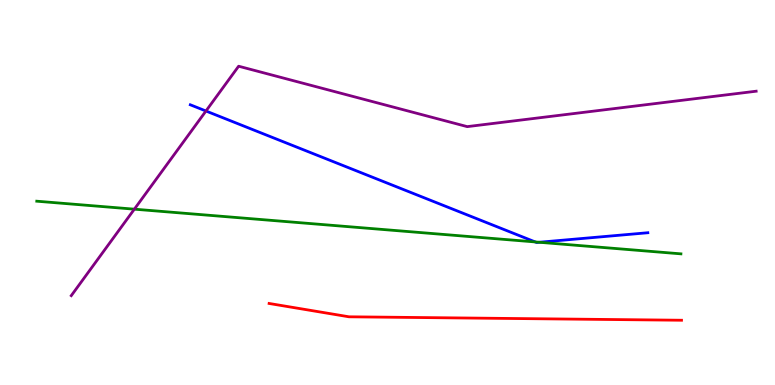[{'lines': ['blue', 'red'], 'intersections': []}, {'lines': ['green', 'red'], 'intersections': []}, {'lines': ['purple', 'red'], 'intersections': []}, {'lines': ['blue', 'green'], 'intersections': [{'x': 6.91, 'y': 3.72}, {'x': 6.96, 'y': 3.71}]}, {'lines': ['blue', 'purple'], 'intersections': [{'x': 2.66, 'y': 7.12}]}, {'lines': ['green', 'purple'], 'intersections': [{'x': 1.73, 'y': 4.57}]}]